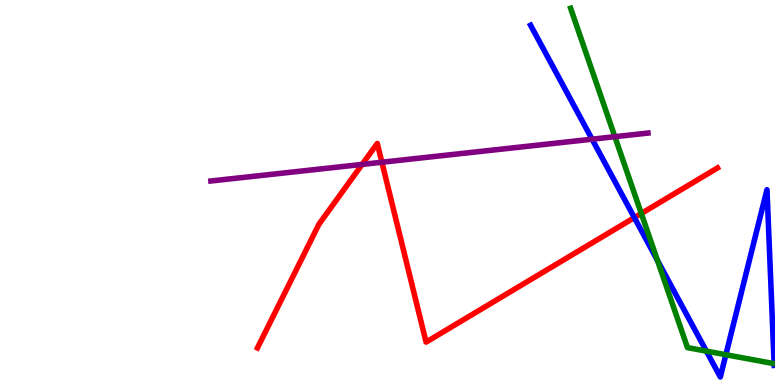[{'lines': ['blue', 'red'], 'intersections': [{'x': 8.19, 'y': 4.35}]}, {'lines': ['green', 'red'], 'intersections': [{'x': 8.27, 'y': 4.46}]}, {'lines': ['purple', 'red'], 'intersections': [{'x': 4.67, 'y': 5.73}, {'x': 4.93, 'y': 5.79}]}, {'lines': ['blue', 'green'], 'intersections': [{'x': 8.48, 'y': 3.24}, {'x': 9.11, 'y': 0.88}, {'x': 9.37, 'y': 0.786}]}, {'lines': ['blue', 'purple'], 'intersections': [{'x': 7.64, 'y': 6.38}]}, {'lines': ['green', 'purple'], 'intersections': [{'x': 7.93, 'y': 6.45}]}]